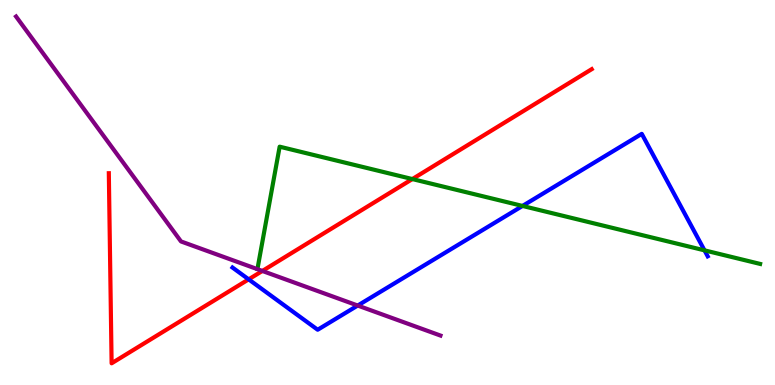[{'lines': ['blue', 'red'], 'intersections': [{'x': 3.21, 'y': 2.74}]}, {'lines': ['green', 'red'], 'intersections': [{'x': 5.32, 'y': 5.35}]}, {'lines': ['purple', 'red'], 'intersections': [{'x': 3.39, 'y': 2.96}]}, {'lines': ['blue', 'green'], 'intersections': [{'x': 6.74, 'y': 4.65}, {'x': 9.09, 'y': 3.5}]}, {'lines': ['blue', 'purple'], 'intersections': [{'x': 4.62, 'y': 2.06}]}, {'lines': ['green', 'purple'], 'intersections': []}]